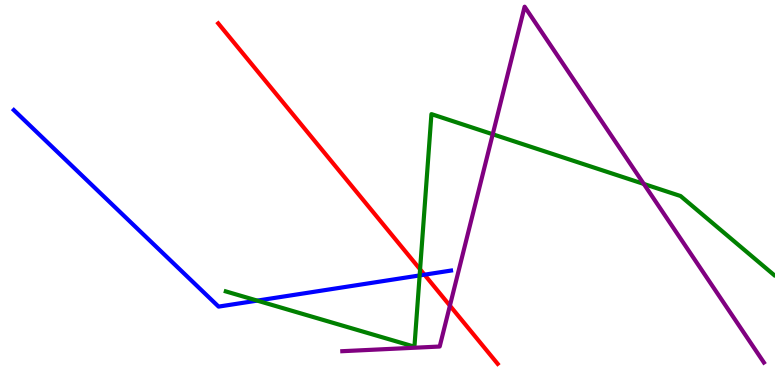[{'lines': ['blue', 'red'], 'intersections': [{'x': 5.48, 'y': 2.87}]}, {'lines': ['green', 'red'], 'intersections': [{'x': 5.42, 'y': 3.0}]}, {'lines': ['purple', 'red'], 'intersections': [{'x': 5.81, 'y': 2.06}]}, {'lines': ['blue', 'green'], 'intersections': [{'x': 3.32, 'y': 2.19}, {'x': 5.41, 'y': 2.85}]}, {'lines': ['blue', 'purple'], 'intersections': []}, {'lines': ['green', 'purple'], 'intersections': [{'x': 6.36, 'y': 6.51}, {'x': 8.31, 'y': 5.22}]}]